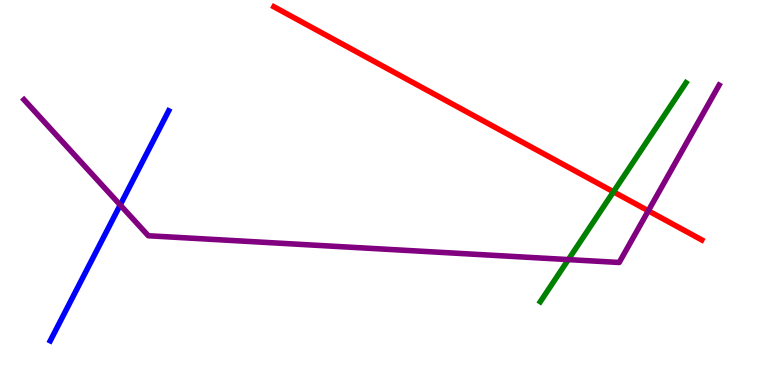[{'lines': ['blue', 'red'], 'intersections': []}, {'lines': ['green', 'red'], 'intersections': [{'x': 7.92, 'y': 5.02}]}, {'lines': ['purple', 'red'], 'intersections': [{'x': 8.37, 'y': 4.52}]}, {'lines': ['blue', 'green'], 'intersections': []}, {'lines': ['blue', 'purple'], 'intersections': [{'x': 1.55, 'y': 4.68}]}, {'lines': ['green', 'purple'], 'intersections': [{'x': 7.33, 'y': 3.26}]}]